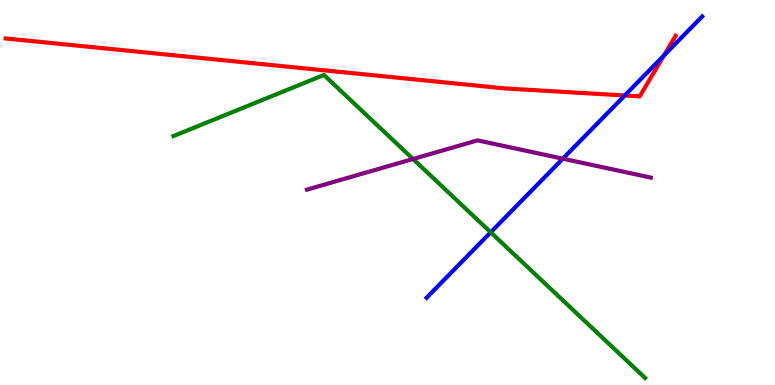[{'lines': ['blue', 'red'], 'intersections': [{'x': 8.06, 'y': 7.52}, {'x': 8.57, 'y': 8.56}]}, {'lines': ['green', 'red'], 'intersections': []}, {'lines': ['purple', 'red'], 'intersections': []}, {'lines': ['blue', 'green'], 'intersections': [{'x': 6.33, 'y': 3.97}]}, {'lines': ['blue', 'purple'], 'intersections': [{'x': 7.26, 'y': 5.88}]}, {'lines': ['green', 'purple'], 'intersections': [{'x': 5.33, 'y': 5.87}]}]